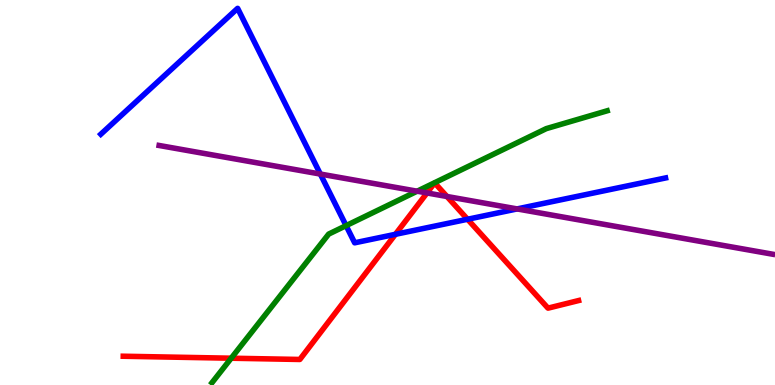[{'lines': ['blue', 'red'], 'intersections': [{'x': 5.1, 'y': 3.91}, {'x': 6.03, 'y': 4.3}]}, {'lines': ['green', 'red'], 'intersections': [{'x': 2.98, 'y': 0.696}]}, {'lines': ['purple', 'red'], 'intersections': [{'x': 5.51, 'y': 4.99}, {'x': 5.77, 'y': 4.9}]}, {'lines': ['blue', 'green'], 'intersections': [{'x': 4.47, 'y': 4.14}]}, {'lines': ['blue', 'purple'], 'intersections': [{'x': 4.13, 'y': 5.48}, {'x': 6.67, 'y': 4.57}]}, {'lines': ['green', 'purple'], 'intersections': [{'x': 5.38, 'y': 5.03}]}]